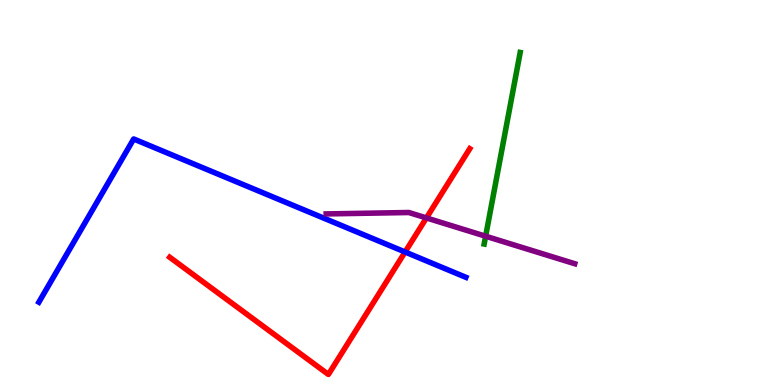[{'lines': ['blue', 'red'], 'intersections': [{'x': 5.23, 'y': 3.45}]}, {'lines': ['green', 'red'], 'intersections': []}, {'lines': ['purple', 'red'], 'intersections': [{'x': 5.5, 'y': 4.34}]}, {'lines': ['blue', 'green'], 'intersections': []}, {'lines': ['blue', 'purple'], 'intersections': []}, {'lines': ['green', 'purple'], 'intersections': [{'x': 6.27, 'y': 3.86}]}]